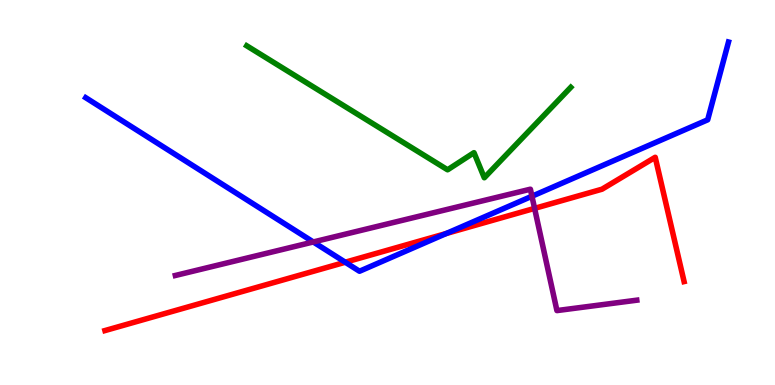[{'lines': ['blue', 'red'], 'intersections': [{'x': 4.46, 'y': 3.19}, {'x': 5.76, 'y': 3.94}]}, {'lines': ['green', 'red'], 'intersections': []}, {'lines': ['purple', 'red'], 'intersections': [{'x': 6.9, 'y': 4.59}]}, {'lines': ['blue', 'green'], 'intersections': []}, {'lines': ['blue', 'purple'], 'intersections': [{'x': 4.04, 'y': 3.72}, {'x': 6.86, 'y': 4.9}]}, {'lines': ['green', 'purple'], 'intersections': []}]